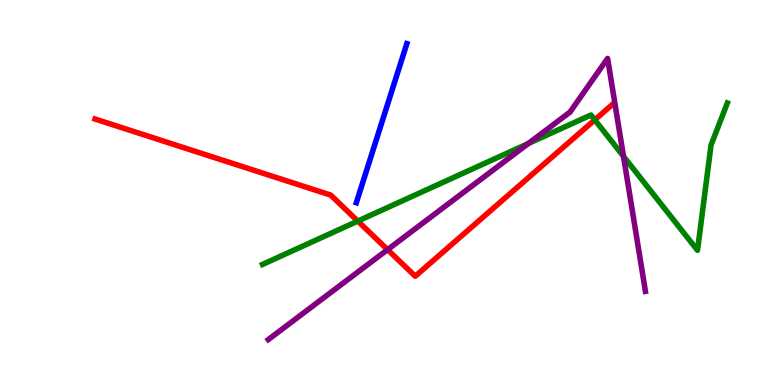[{'lines': ['blue', 'red'], 'intersections': []}, {'lines': ['green', 'red'], 'intersections': [{'x': 4.62, 'y': 4.26}, {'x': 7.67, 'y': 6.89}]}, {'lines': ['purple', 'red'], 'intersections': [{'x': 5.0, 'y': 3.52}]}, {'lines': ['blue', 'green'], 'intersections': []}, {'lines': ['blue', 'purple'], 'intersections': []}, {'lines': ['green', 'purple'], 'intersections': [{'x': 6.82, 'y': 6.27}, {'x': 8.05, 'y': 5.94}]}]